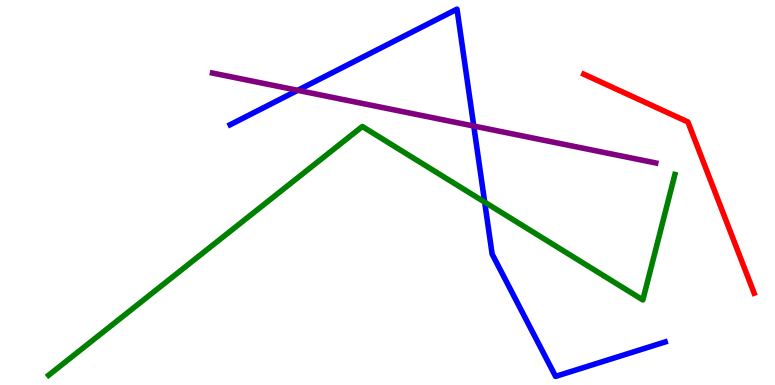[{'lines': ['blue', 'red'], 'intersections': []}, {'lines': ['green', 'red'], 'intersections': []}, {'lines': ['purple', 'red'], 'intersections': []}, {'lines': ['blue', 'green'], 'intersections': [{'x': 6.25, 'y': 4.75}]}, {'lines': ['blue', 'purple'], 'intersections': [{'x': 3.84, 'y': 7.65}, {'x': 6.11, 'y': 6.73}]}, {'lines': ['green', 'purple'], 'intersections': []}]